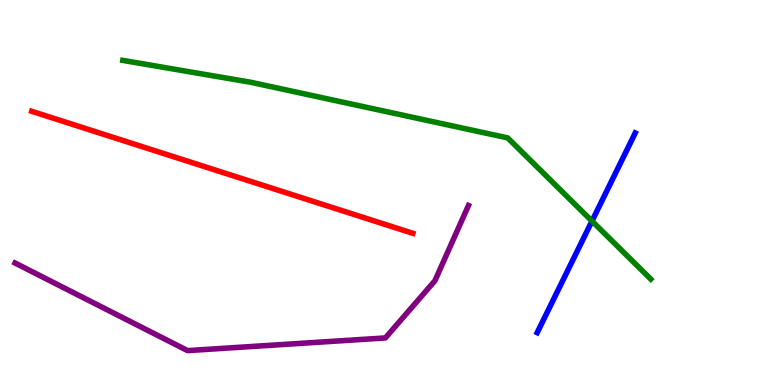[{'lines': ['blue', 'red'], 'intersections': []}, {'lines': ['green', 'red'], 'intersections': []}, {'lines': ['purple', 'red'], 'intersections': []}, {'lines': ['blue', 'green'], 'intersections': [{'x': 7.64, 'y': 4.26}]}, {'lines': ['blue', 'purple'], 'intersections': []}, {'lines': ['green', 'purple'], 'intersections': []}]